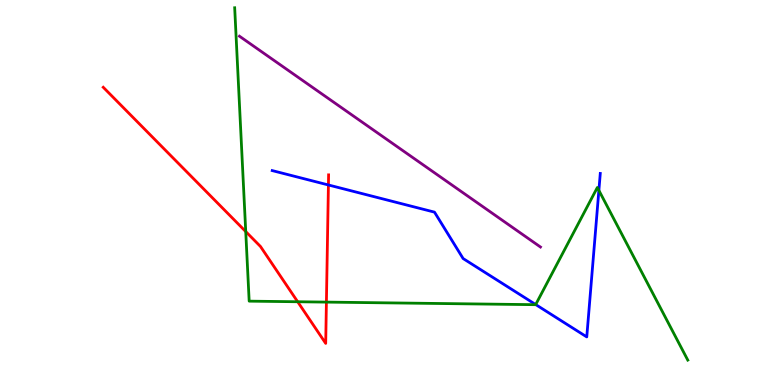[{'lines': ['blue', 'red'], 'intersections': [{'x': 4.24, 'y': 5.2}]}, {'lines': ['green', 'red'], 'intersections': [{'x': 3.17, 'y': 3.99}, {'x': 3.84, 'y': 2.16}, {'x': 4.21, 'y': 2.15}]}, {'lines': ['purple', 'red'], 'intersections': []}, {'lines': ['blue', 'green'], 'intersections': [{'x': 6.91, 'y': 2.09}, {'x': 7.73, 'y': 5.05}]}, {'lines': ['blue', 'purple'], 'intersections': []}, {'lines': ['green', 'purple'], 'intersections': []}]